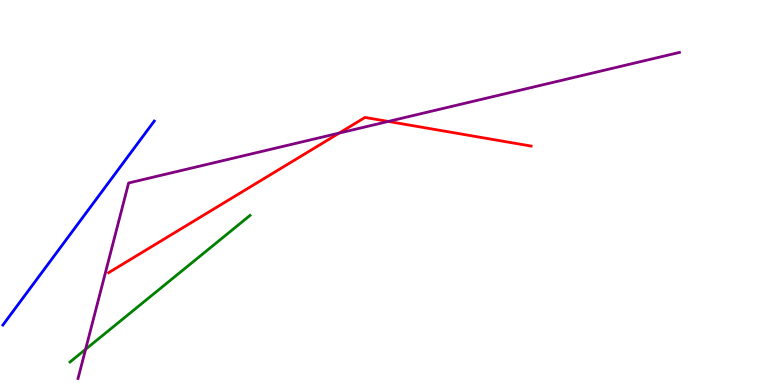[{'lines': ['blue', 'red'], 'intersections': []}, {'lines': ['green', 'red'], 'intersections': []}, {'lines': ['purple', 'red'], 'intersections': [{'x': 4.38, 'y': 6.54}, {'x': 5.01, 'y': 6.85}]}, {'lines': ['blue', 'green'], 'intersections': []}, {'lines': ['blue', 'purple'], 'intersections': []}, {'lines': ['green', 'purple'], 'intersections': [{'x': 1.1, 'y': 0.926}]}]